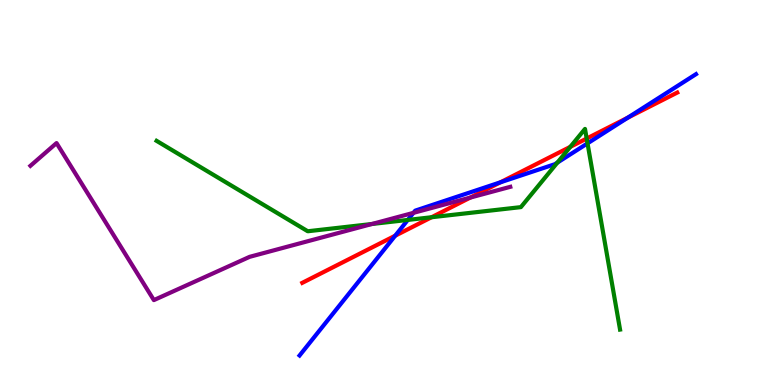[{'lines': ['blue', 'red'], 'intersections': [{'x': 5.1, 'y': 3.88}, {'x': 6.46, 'y': 5.26}, {'x': 8.1, 'y': 6.94}]}, {'lines': ['green', 'red'], 'intersections': [{'x': 5.57, 'y': 4.36}, {'x': 7.36, 'y': 6.19}, {'x': 7.57, 'y': 6.4}]}, {'lines': ['purple', 'red'], 'intersections': [{'x': 6.07, 'y': 4.87}]}, {'lines': ['blue', 'green'], 'intersections': [{'x': 5.26, 'y': 4.29}, {'x': 7.19, 'y': 5.78}, {'x': 7.58, 'y': 6.28}]}, {'lines': ['blue', 'purple'], 'intersections': [{'x': 5.33, 'y': 4.47}]}, {'lines': ['green', 'purple'], 'intersections': [{'x': 4.8, 'y': 4.18}]}]